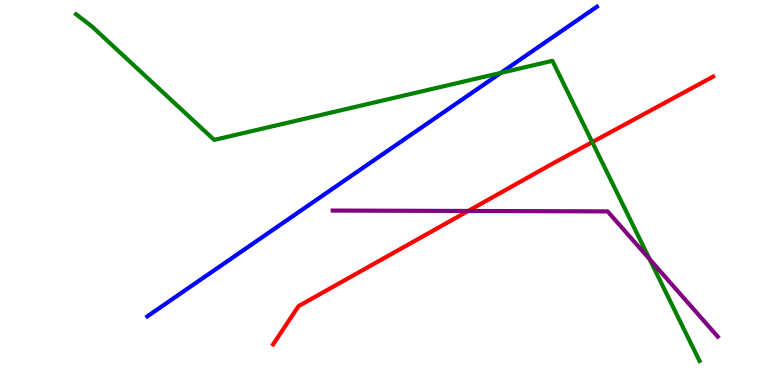[{'lines': ['blue', 'red'], 'intersections': []}, {'lines': ['green', 'red'], 'intersections': [{'x': 7.64, 'y': 6.31}]}, {'lines': ['purple', 'red'], 'intersections': [{'x': 6.04, 'y': 4.52}]}, {'lines': ['blue', 'green'], 'intersections': [{'x': 6.46, 'y': 8.11}]}, {'lines': ['blue', 'purple'], 'intersections': []}, {'lines': ['green', 'purple'], 'intersections': [{'x': 8.38, 'y': 3.27}]}]